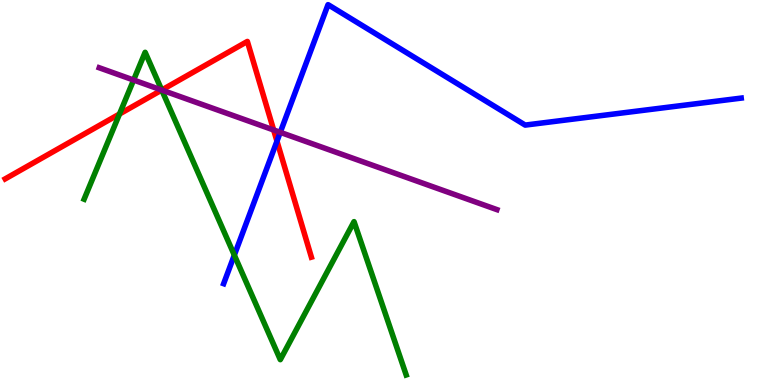[{'lines': ['blue', 'red'], 'intersections': [{'x': 3.57, 'y': 6.33}]}, {'lines': ['green', 'red'], 'intersections': [{'x': 1.54, 'y': 7.04}, {'x': 2.09, 'y': 7.66}]}, {'lines': ['purple', 'red'], 'intersections': [{'x': 2.09, 'y': 7.66}, {'x': 3.53, 'y': 6.62}]}, {'lines': ['blue', 'green'], 'intersections': [{'x': 3.02, 'y': 3.37}]}, {'lines': ['blue', 'purple'], 'intersections': [{'x': 3.62, 'y': 6.56}]}, {'lines': ['green', 'purple'], 'intersections': [{'x': 1.72, 'y': 7.92}, {'x': 2.09, 'y': 7.66}]}]